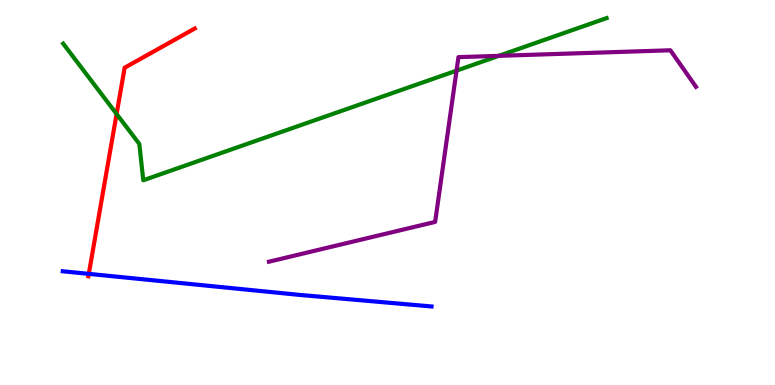[{'lines': ['blue', 'red'], 'intersections': [{'x': 1.15, 'y': 2.89}]}, {'lines': ['green', 'red'], 'intersections': [{'x': 1.5, 'y': 7.04}]}, {'lines': ['purple', 'red'], 'intersections': []}, {'lines': ['blue', 'green'], 'intersections': []}, {'lines': ['blue', 'purple'], 'intersections': []}, {'lines': ['green', 'purple'], 'intersections': [{'x': 5.89, 'y': 8.17}, {'x': 6.44, 'y': 8.55}]}]